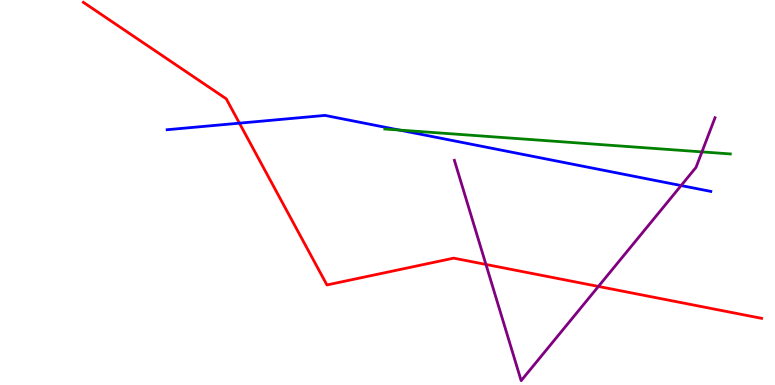[{'lines': ['blue', 'red'], 'intersections': [{'x': 3.09, 'y': 6.8}]}, {'lines': ['green', 'red'], 'intersections': []}, {'lines': ['purple', 'red'], 'intersections': [{'x': 6.27, 'y': 3.13}, {'x': 7.72, 'y': 2.56}]}, {'lines': ['blue', 'green'], 'intersections': [{'x': 5.15, 'y': 6.62}]}, {'lines': ['blue', 'purple'], 'intersections': [{'x': 8.79, 'y': 5.18}]}, {'lines': ['green', 'purple'], 'intersections': [{'x': 9.06, 'y': 6.05}]}]